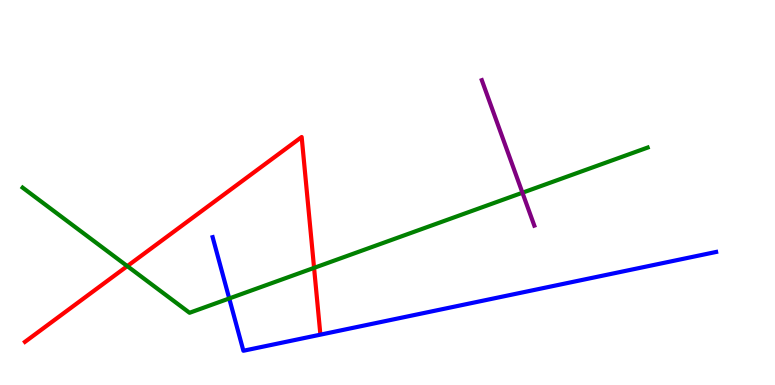[{'lines': ['blue', 'red'], 'intersections': []}, {'lines': ['green', 'red'], 'intersections': [{'x': 1.64, 'y': 3.09}, {'x': 4.05, 'y': 3.04}]}, {'lines': ['purple', 'red'], 'intersections': []}, {'lines': ['blue', 'green'], 'intersections': [{'x': 2.96, 'y': 2.25}]}, {'lines': ['blue', 'purple'], 'intersections': []}, {'lines': ['green', 'purple'], 'intersections': [{'x': 6.74, 'y': 4.99}]}]